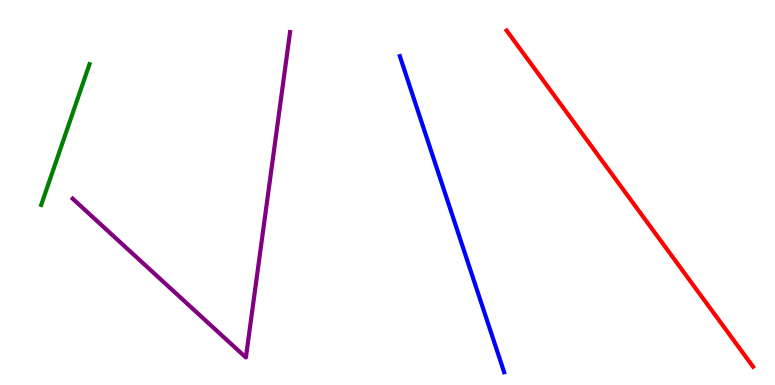[{'lines': ['blue', 'red'], 'intersections': []}, {'lines': ['green', 'red'], 'intersections': []}, {'lines': ['purple', 'red'], 'intersections': []}, {'lines': ['blue', 'green'], 'intersections': []}, {'lines': ['blue', 'purple'], 'intersections': []}, {'lines': ['green', 'purple'], 'intersections': []}]